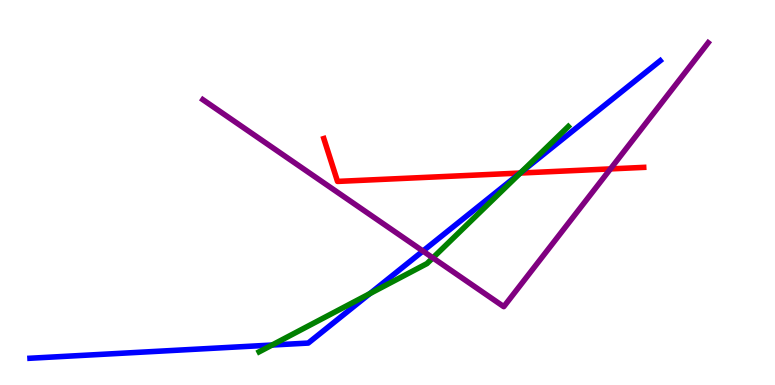[{'lines': ['blue', 'red'], 'intersections': [{'x': 6.71, 'y': 5.51}]}, {'lines': ['green', 'red'], 'intersections': [{'x': 6.71, 'y': 5.51}]}, {'lines': ['purple', 'red'], 'intersections': [{'x': 7.88, 'y': 5.61}]}, {'lines': ['blue', 'green'], 'intersections': [{'x': 3.51, 'y': 1.04}, {'x': 4.77, 'y': 2.37}, {'x': 6.72, 'y': 5.52}]}, {'lines': ['blue', 'purple'], 'intersections': [{'x': 5.46, 'y': 3.48}]}, {'lines': ['green', 'purple'], 'intersections': [{'x': 5.59, 'y': 3.3}]}]